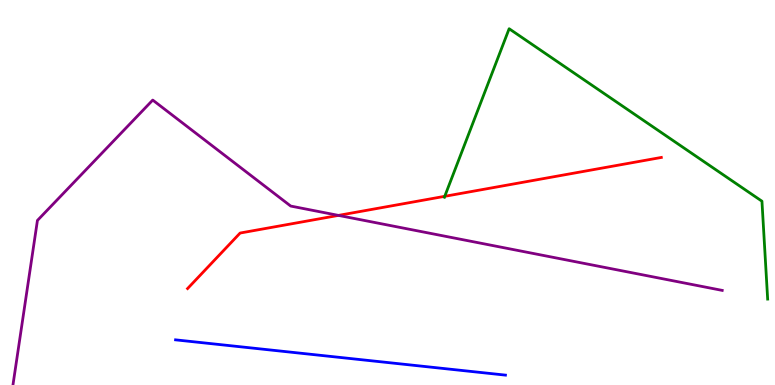[{'lines': ['blue', 'red'], 'intersections': []}, {'lines': ['green', 'red'], 'intersections': [{'x': 5.74, 'y': 4.9}]}, {'lines': ['purple', 'red'], 'intersections': [{'x': 4.37, 'y': 4.41}]}, {'lines': ['blue', 'green'], 'intersections': []}, {'lines': ['blue', 'purple'], 'intersections': []}, {'lines': ['green', 'purple'], 'intersections': []}]